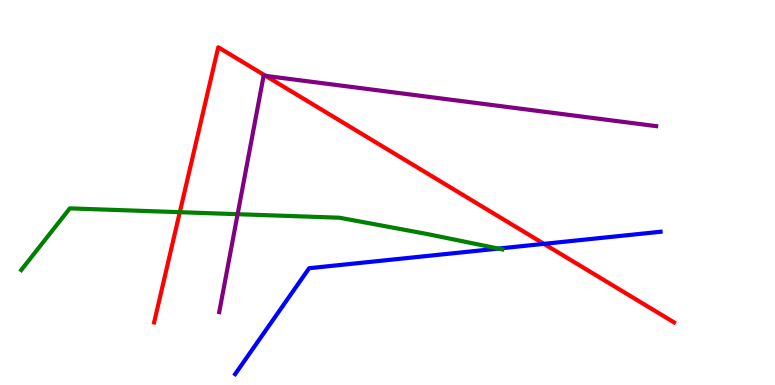[{'lines': ['blue', 'red'], 'intersections': [{'x': 7.02, 'y': 3.67}]}, {'lines': ['green', 'red'], 'intersections': [{'x': 2.32, 'y': 4.49}]}, {'lines': ['purple', 'red'], 'intersections': [{'x': 3.43, 'y': 8.03}]}, {'lines': ['blue', 'green'], 'intersections': [{'x': 6.43, 'y': 3.54}]}, {'lines': ['blue', 'purple'], 'intersections': []}, {'lines': ['green', 'purple'], 'intersections': [{'x': 3.07, 'y': 4.44}]}]